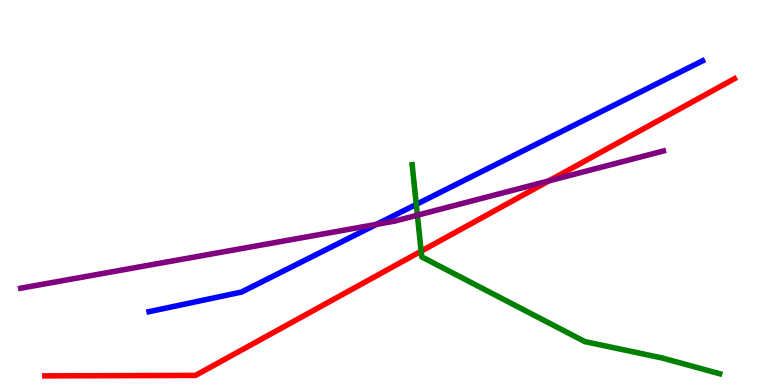[{'lines': ['blue', 'red'], 'intersections': []}, {'lines': ['green', 'red'], 'intersections': [{'x': 5.43, 'y': 3.48}]}, {'lines': ['purple', 'red'], 'intersections': [{'x': 7.08, 'y': 5.3}]}, {'lines': ['blue', 'green'], 'intersections': [{'x': 5.37, 'y': 4.69}]}, {'lines': ['blue', 'purple'], 'intersections': [{'x': 4.86, 'y': 4.17}]}, {'lines': ['green', 'purple'], 'intersections': [{'x': 5.39, 'y': 4.41}]}]